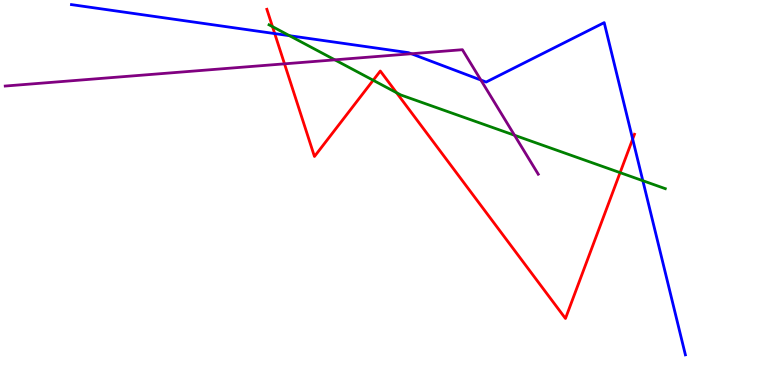[{'lines': ['blue', 'red'], 'intersections': [{'x': 3.54, 'y': 9.13}, {'x': 8.16, 'y': 6.39}]}, {'lines': ['green', 'red'], 'intersections': [{'x': 3.52, 'y': 9.31}, {'x': 4.82, 'y': 7.92}, {'x': 5.12, 'y': 7.59}, {'x': 8.0, 'y': 5.52}]}, {'lines': ['purple', 'red'], 'intersections': [{'x': 3.67, 'y': 8.34}]}, {'lines': ['blue', 'green'], 'intersections': [{'x': 3.74, 'y': 9.07}, {'x': 8.29, 'y': 5.31}]}, {'lines': ['blue', 'purple'], 'intersections': [{'x': 5.31, 'y': 8.6}, {'x': 6.2, 'y': 7.92}]}, {'lines': ['green', 'purple'], 'intersections': [{'x': 4.32, 'y': 8.45}, {'x': 6.64, 'y': 6.49}]}]